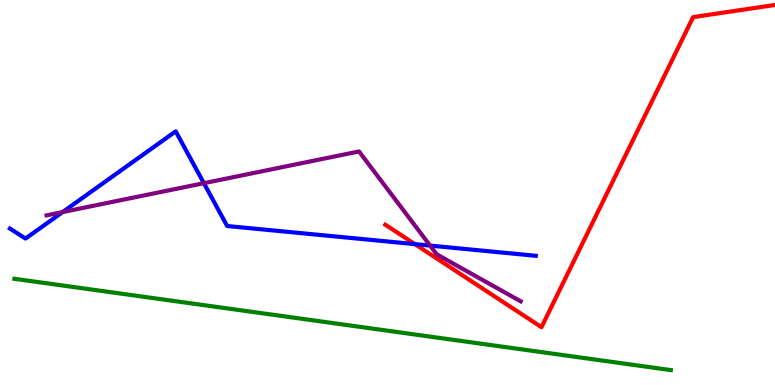[{'lines': ['blue', 'red'], 'intersections': [{'x': 5.35, 'y': 3.66}]}, {'lines': ['green', 'red'], 'intersections': []}, {'lines': ['purple', 'red'], 'intersections': []}, {'lines': ['blue', 'green'], 'intersections': []}, {'lines': ['blue', 'purple'], 'intersections': [{'x': 0.808, 'y': 4.49}, {'x': 2.63, 'y': 5.24}, {'x': 5.55, 'y': 3.62}]}, {'lines': ['green', 'purple'], 'intersections': []}]